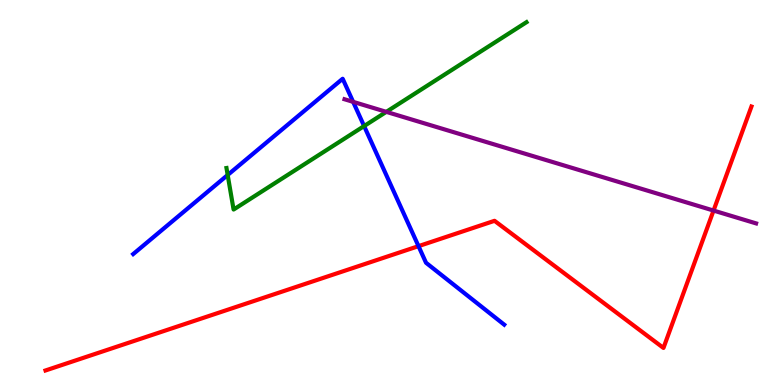[{'lines': ['blue', 'red'], 'intersections': [{'x': 5.4, 'y': 3.61}]}, {'lines': ['green', 'red'], 'intersections': []}, {'lines': ['purple', 'red'], 'intersections': [{'x': 9.21, 'y': 4.53}]}, {'lines': ['blue', 'green'], 'intersections': [{'x': 2.94, 'y': 5.45}, {'x': 4.7, 'y': 6.73}]}, {'lines': ['blue', 'purple'], 'intersections': [{'x': 4.56, 'y': 7.35}]}, {'lines': ['green', 'purple'], 'intersections': [{'x': 4.98, 'y': 7.09}]}]